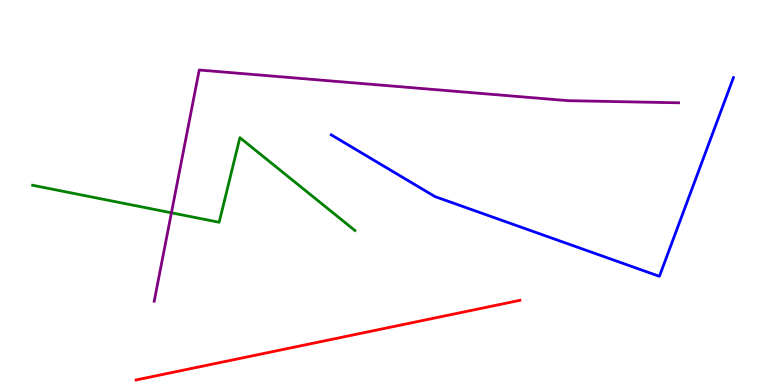[{'lines': ['blue', 'red'], 'intersections': []}, {'lines': ['green', 'red'], 'intersections': []}, {'lines': ['purple', 'red'], 'intersections': []}, {'lines': ['blue', 'green'], 'intersections': []}, {'lines': ['blue', 'purple'], 'intersections': []}, {'lines': ['green', 'purple'], 'intersections': [{'x': 2.21, 'y': 4.47}]}]